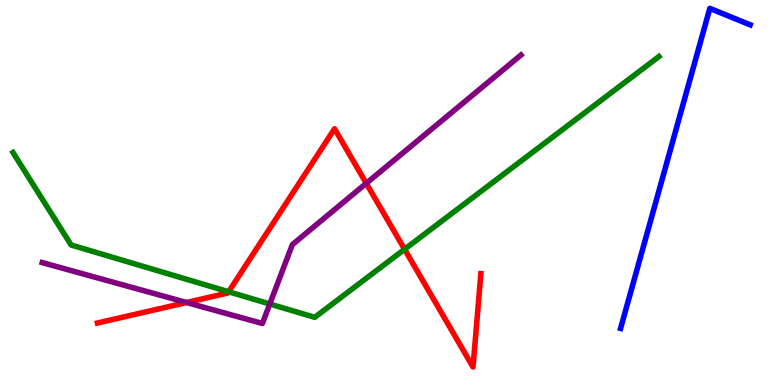[{'lines': ['blue', 'red'], 'intersections': []}, {'lines': ['green', 'red'], 'intersections': [{'x': 2.95, 'y': 2.42}, {'x': 5.22, 'y': 3.53}]}, {'lines': ['purple', 'red'], 'intersections': [{'x': 2.41, 'y': 2.14}, {'x': 4.73, 'y': 5.24}]}, {'lines': ['blue', 'green'], 'intersections': []}, {'lines': ['blue', 'purple'], 'intersections': []}, {'lines': ['green', 'purple'], 'intersections': [{'x': 3.48, 'y': 2.1}]}]